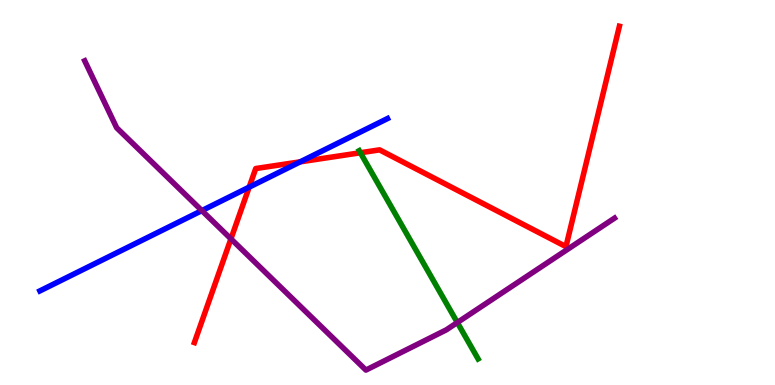[{'lines': ['blue', 'red'], 'intersections': [{'x': 3.22, 'y': 5.14}, {'x': 3.87, 'y': 5.8}]}, {'lines': ['green', 'red'], 'intersections': [{'x': 4.65, 'y': 6.03}]}, {'lines': ['purple', 'red'], 'intersections': [{'x': 2.98, 'y': 3.8}]}, {'lines': ['blue', 'green'], 'intersections': []}, {'lines': ['blue', 'purple'], 'intersections': [{'x': 2.6, 'y': 4.53}]}, {'lines': ['green', 'purple'], 'intersections': [{'x': 5.9, 'y': 1.62}]}]